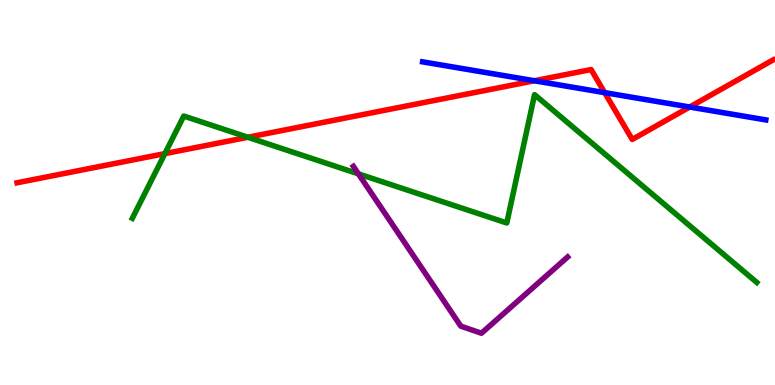[{'lines': ['blue', 'red'], 'intersections': [{'x': 6.9, 'y': 7.9}, {'x': 7.8, 'y': 7.59}, {'x': 8.9, 'y': 7.22}]}, {'lines': ['green', 'red'], 'intersections': [{'x': 2.13, 'y': 6.01}, {'x': 3.2, 'y': 6.43}]}, {'lines': ['purple', 'red'], 'intersections': []}, {'lines': ['blue', 'green'], 'intersections': []}, {'lines': ['blue', 'purple'], 'intersections': []}, {'lines': ['green', 'purple'], 'intersections': [{'x': 4.62, 'y': 5.48}]}]